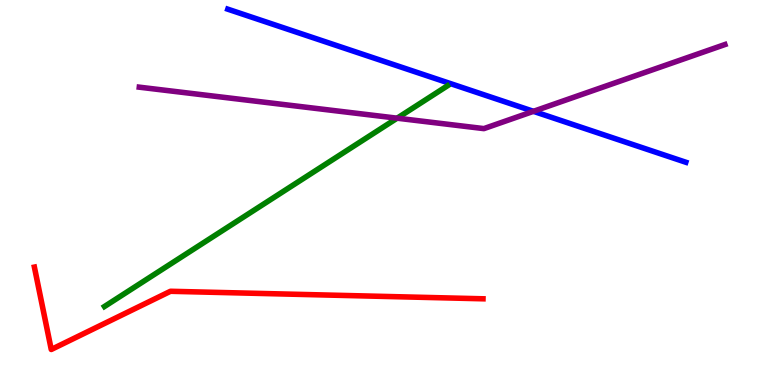[{'lines': ['blue', 'red'], 'intersections': []}, {'lines': ['green', 'red'], 'intersections': []}, {'lines': ['purple', 'red'], 'intersections': []}, {'lines': ['blue', 'green'], 'intersections': []}, {'lines': ['blue', 'purple'], 'intersections': [{'x': 6.88, 'y': 7.11}]}, {'lines': ['green', 'purple'], 'intersections': [{'x': 5.12, 'y': 6.93}]}]